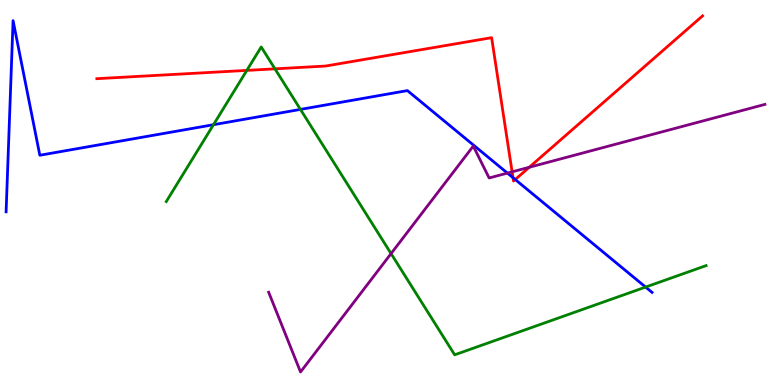[{'lines': ['blue', 'red'], 'intersections': [{'x': 6.62, 'y': 5.38}, {'x': 6.65, 'y': 5.34}]}, {'lines': ['green', 'red'], 'intersections': [{'x': 3.18, 'y': 8.17}, {'x': 3.55, 'y': 8.21}]}, {'lines': ['purple', 'red'], 'intersections': [{'x': 6.61, 'y': 5.54}, {'x': 6.83, 'y': 5.66}]}, {'lines': ['blue', 'green'], 'intersections': [{'x': 2.75, 'y': 6.76}, {'x': 3.88, 'y': 7.16}, {'x': 8.33, 'y': 2.54}]}, {'lines': ['blue', 'purple'], 'intersections': [{'x': 6.55, 'y': 5.5}]}, {'lines': ['green', 'purple'], 'intersections': [{'x': 5.05, 'y': 3.41}]}]